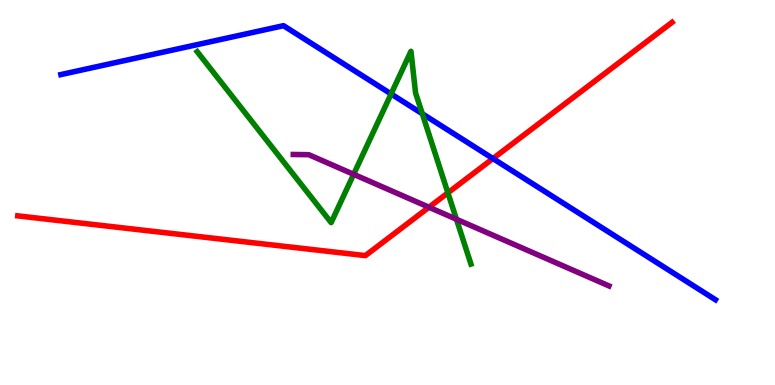[{'lines': ['blue', 'red'], 'intersections': [{'x': 6.36, 'y': 5.88}]}, {'lines': ['green', 'red'], 'intersections': [{'x': 5.78, 'y': 4.99}]}, {'lines': ['purple', 'red'], 'intersections': [{'x': 5.54, 'y': 4.62}]}, {'lines': ['blue', 'green'], 'intersections': [{'x': 5.05, 'y': 7.56}, {'x': 5.45, 'y': 7.05}]}, {'lines': ['blue', 'purple'], 'intersections': []}, {'lines': ['green', 'purple'], 'intersections': [{'x': 4.56, 'y': 5.47}, {'x': 5.89, 'y': 4.31}]}]